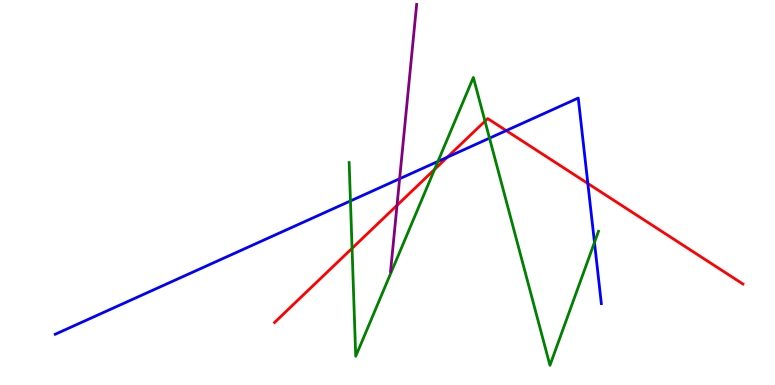[{'lines': ['blue', 'red'], 'intersections': [{'x': 5.77, 'y': 5.92}, {'x': 6.53, 'y': 6.61}, {'x': 7.59, 'y': 5.23}]}, {'lines': ['green', 'red'], 'intersections': [{'x': 4.54, 'y': 3.55}, {'x': 5.61, 'y': 5.6}, {'x': 6.26, 'y': 6.85}]}, {'lines': ['purple', 'red'], 'intersections': [{'x': 5.12, 'y': 4.67}]}, {'lines': ['blue', 'green'], 'intersections': [{'x': 4.52, 'y': 4.78}, {'x': 5.65, 'y': 5.81}, {'x': 6.32, 'y': 6.41}, {'x': 7.67, 'y': 3.7}]}, {'lines': ['blue', 'purple'], 'intersections': [{'x': 5.16, 'y': 5.36}]}, {'lines': ['green', 'purple'], 'intersections': []}]